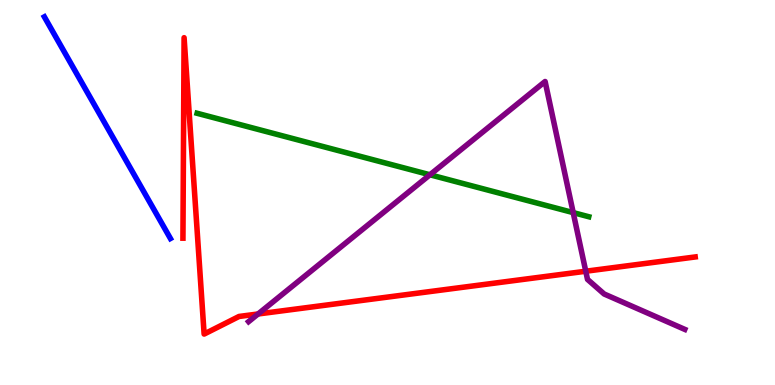[{'lines': ['blue', 'red'], 'intersections': []}, {'lines': ['green', 'red'], 'intersections': []}, {'lines': ['purple', 'red'], 'intersections': [{'x': 3.33, 'y': 1.84}, {'x': 7.56, 'y': 2.95}]}, {'lines': ['blue', 'green'], 'intersections': []}, {'lines': ['blue', 'purple'], 'intersections': []}, {'lines': ['green', 'purple'], 'intersections': [{'x': 5.55, 'y': 5.46}, {'x': 7.4, 'y': 4.48}]}]